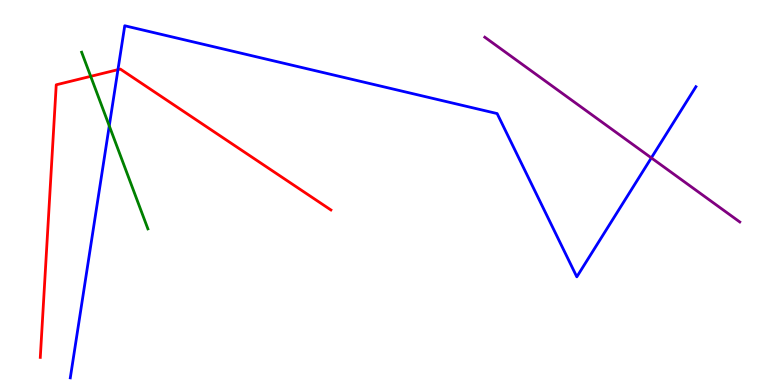[{'lines': ['blue', 'red'], 'intersections': [{'x': 1.52, 'y': 8.19}]}, {'lines': ['green', 'red'], 'intersections': [{'x': 1.17, 'y': 8.02}]}, {'lines': ['purple', 'red'], 'intersections': []}, {'lines': ['blue', 'green'], 'intersections': [{'x': 1.41, 'y': 6.73}]}, {'lines': ['blue', 'purple'], 'intersections': [{'x': 8.4, 'y': 5.9}]}, {'lines': ['green', 'purple'], 'intersections': []}]